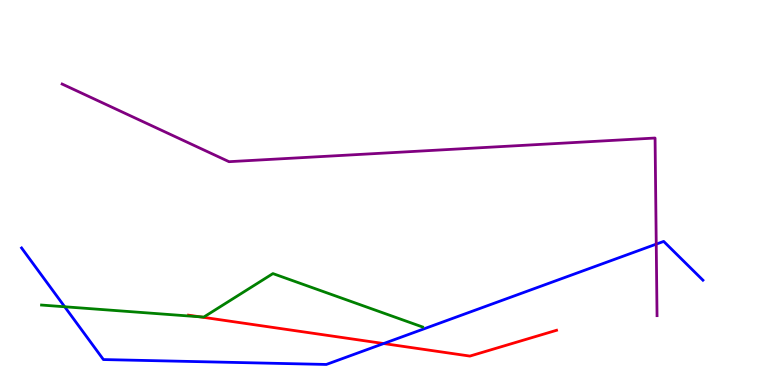[{'lines': ['blue', 'red'], 'intersections': [{'x': 4.95, 'y': 1.08}]}, {'lines': ['green', 'red'], 'intersections': [{'x': 2.58, 'y': 1.77}]}, {'lines': ['purple', 'red'], 'intersections': []}, {'lines': ['blue', 'green'], 'intersections': [{'x': 0.835, 'y': 2.03}]}, {'lines': ['blue', 'purple'], 'intersections': [{'x': 8.47, 'y': 3.66}]}, {'lines': ['green', 'purple'], 'intersections': []}]